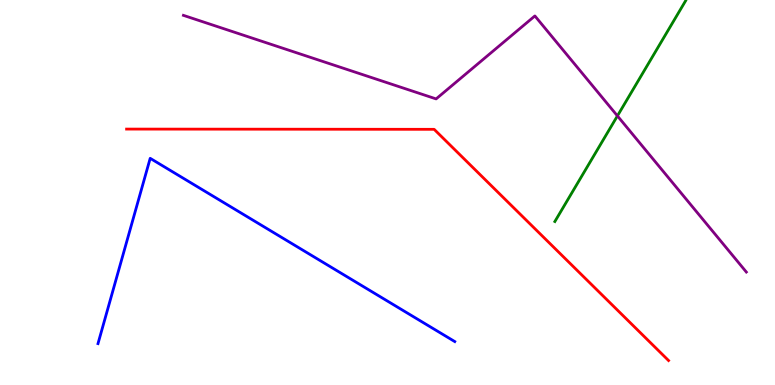[{'lines': ['blue', 'red'], 'intersections': []}, {'lines': ['green', 'red'], 'intersections': []}, {'lines': ['purple', 'red'], 'intersections': []}, {'lines': ['blue', 'green'], 'intersections': []}, {'lines': ['blue', 'purple'], 'intersections': []}, {'lines': ['green', 'purple'], 'intersections': [{'x': 7.97, 'y': 6.99}]}]